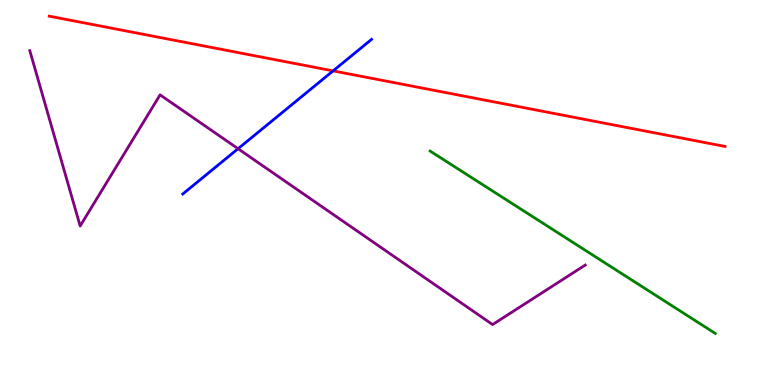[{'lines': ['blue', 'red'], 'intersections': [{'x': 4.3, 'y': 8.16}]}, {'lines': ['green', 'red'], 'intersections': []}, {'lines': ['purple', 'red'], 'intersections': []}, {'lines': ['blue', 'green'], 'intersections': []}, {'lines': ['blue', 'purple'], 'intersections': [{'x': 3.07, 'y': 6.14}]}, {'lines': ['green', 'purple'], 'intersections': []}]